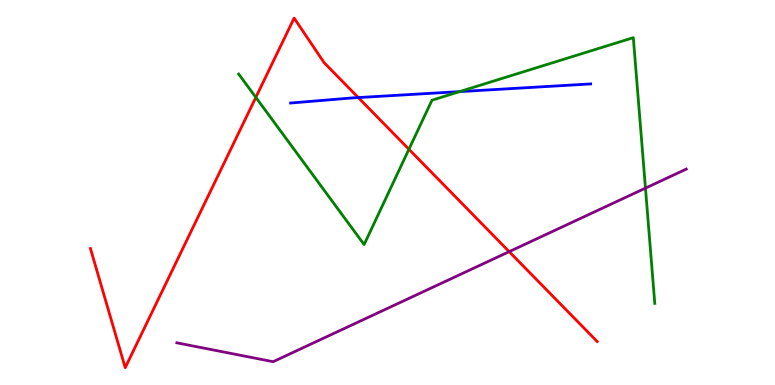[{'lines': ['blue', 'red'], 'intersections': [{'x': 4.62, 'y': 7.47}]}, {'lines': ['green', 'red'], 'intersections': [{'x': 3.3, 'y': 7.47}, {'x': 5.28, 'y': 6.12}]}, {'lines': ['purple', 'red'], 'intersections': [{'x': 6.57, 'y': 3.46}]}, {'lines': ['blue', 'green'], 'intersections': [{'x': 5.93, 'y': 7.62}]}, {'lines': ['blue', 'purple'], 'intersections': []}, {'lines': ['green', 'purple'], 'intersections': [{'x': 8.33, 'y': 5.11}]}]